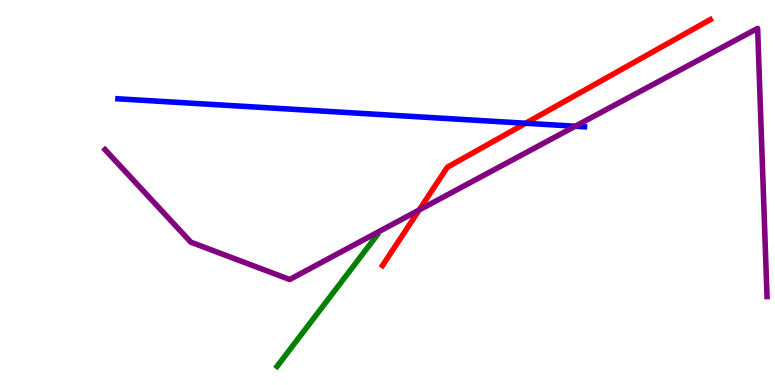[{'lines': ['blue', 'red'], 'intersections': [{'x': 6.78, 'y': 6.8}]}, {'lines': ['green', 'red'], 'intersections': []}, {'lines': ['purple', 'red'], 'intersections': [{'x': 5.41, 'y': 4.55}]}, {'lines': ['blue', 'green'], 'intersections': []}, {'lines': ['blue', 'purple'], 'intersections': [{'x': 7.42, 'y': 6.72}]}, {'lines': ['green', 'purple'], 'intersections': []}]